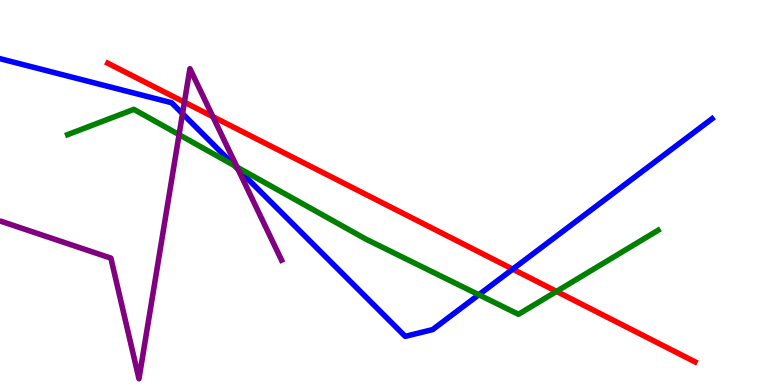[{'lines': ['blue', 'red'], 'intersections': [{'x': 6.62, 'y': 3.01}]}, {'lines': ['green', 'red'], 'intersections': [{'x': 7.18, 'y': 2.43}]}, {'lines': ['purple', 'red'], 'intersections': [{'x': 2.38, 'y': 7.35}, {'x': 2.75, 'y': 6.97}]}, {'lines': ['blue', 'green'], 'intersections': [{'x': 3.03, 'y': 5.7}, {'x': 6.18, 'y': 2.34}]}, {'lines': ['blue', 'purple'], 'intersections': [{'x': 2.36, 'y': 7.05}, {'x': 3.07, 'y': 5.61}]}, {'lines': ['green', 'purple'], 'intersections': [{'x': 2.31, 'y': 6.5}, {'x': 3.06, 'y': 5.66}]}]